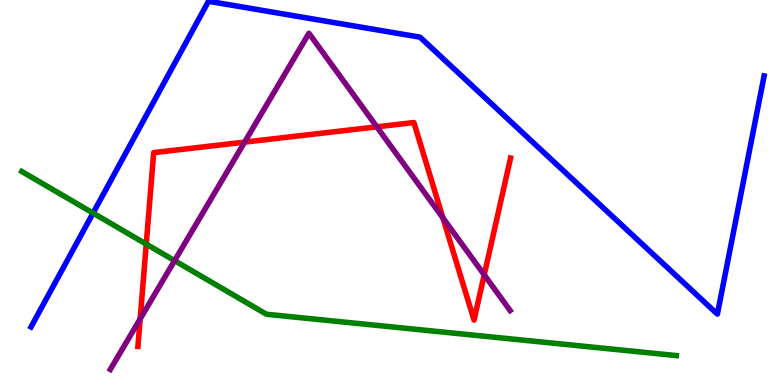[{'lines': ['blue', 'red'], 'intersections': []}, {'lines': ['green', 'red'], 'intersections': [{'x': 1.89, 'y': 3.66}]}, {'lines': ['purple', 'red'], 'intersections': [{'x': 1.81, 'y': 1.72}, {'x': 3.16, 'y': 6.31}, {'x': 4.86, 'y': 6.71}, {'x': 5.72, 'y': 4.34}, {'x': 6.25, 'y': 2.86}]}, {'lines': ['blue', 'green'], 'intersections': [{'x': 1.2, 'y': 4.47}]}, {'lines': ['blue', 'purple'], 'intersections': []}, {'lines': ['green', 'purple'], 'intersections': [{'x': 2.25, 'y': 3.23}]}]